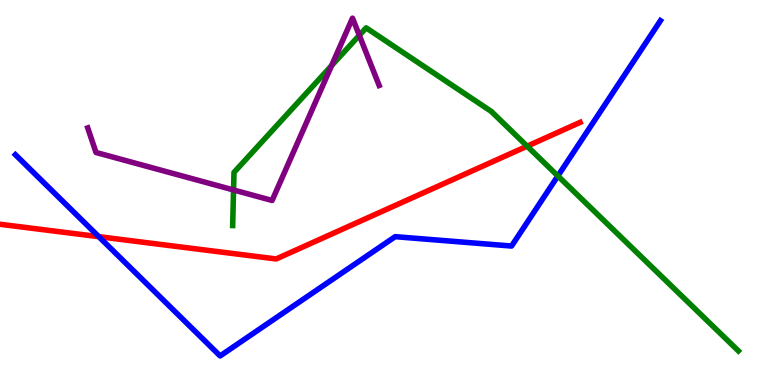[{'lines': ['blue', 'red'], 'intersections': [{'x': 1.27, 'y': 3.85}]}, {'lines': ['green', 'red'], 'intersections': [{'x': 6.8, 'y': 6.2}]}, {'lines': ['purple', 'red'], 'intersections': []}, {'lines': ['blue', 'green'], 'intersections': [{'x': 7.2, 'y': 5.43}]}, {'lines': ['blue', 'purple'], 'intersections': []}, {'lines': ['green', 'purple'], 'intersections': [{'x': 3.01, 'y': 5.07}, {'x': 4.28, 'y': 8.29}, {'x': 4.64, 'y': 9.08}]}]